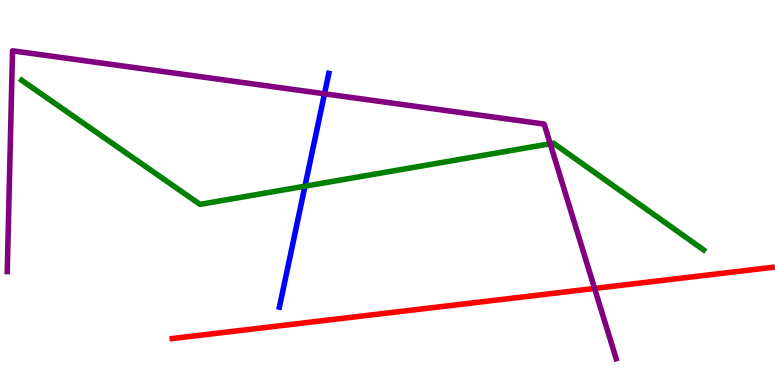[{'lines': ['blue', 'red'], 'intersections': []}, {'lines': ['green', 'red'], 'intersections': []}, {'lines': ['purple', 'red'], 'intersections': [{'x': 7.67, 'y': 2.51}]}, {'lines': ['blue', 'green'], 'intersections': [{'x': 3.93, 'y': 5.16}]}, {'lines': ['blue', 'purple'], 'intersections': [{'x': 4.19, 'y': 7.56}]}, {'lines': ['green', 'purple'], 'intersections': [{'x': 7.1, 'y': 6.27}]}]